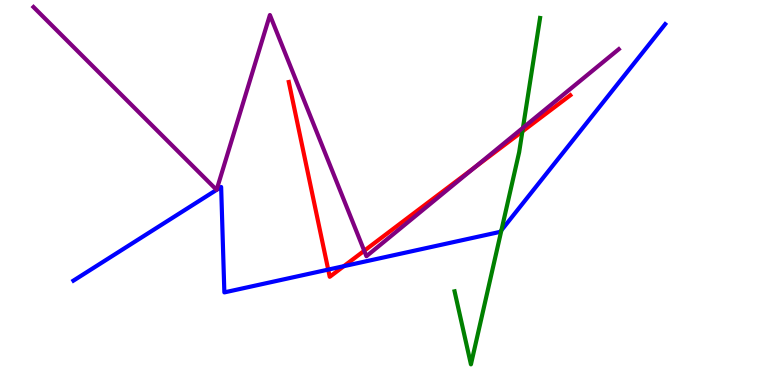[{'lines': ['blue', 'red'], 'intersections': [{'x': 4.23, 'y': 3.0}, {'x': 4.44, 'y': 3.09}]}, {'lines': ['green', 'red'], 'intersections': [{'x': 6.74, 'y': 6.59}]}, {'lines': ['purple', 'red'], 'intersections': [{'x': 4.7, 'y': 3.49}, {'x': 6.12, 'y': 5.65}]}, {'lines': ['blue', 'green'], 'intersections': [{'x': 6.47, 'y': 4.02}]}, {'lines': ['blue', 'purple'], 'intersections': []}, {'lines': ['green', 'purple'], 'intersections': [{'x': 6.75, 'y': 6.68}]}]